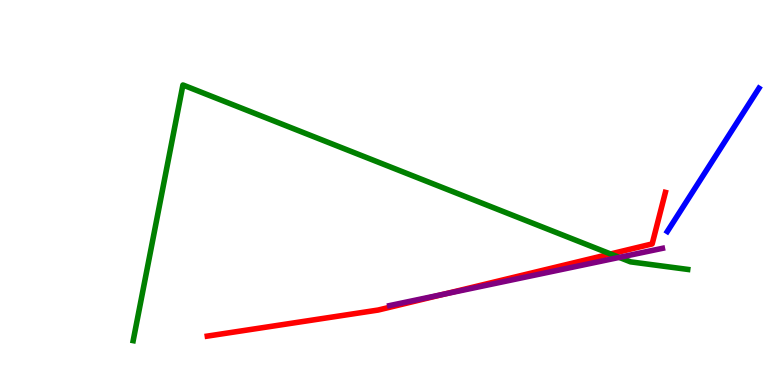[{'lines': ['blue', 'red'], 'intersections': []}, {'lines': ['green', 'red'], 'intersections': [{'x': 7.88, 'y': 3.4}]}, {'lines': ['purple', 'red'], 'intersections': [{'x': 5.72, 'y': 2.36}]}, {'lines': ['blue', 'green'], 'intersections': []}, {'lines': ['blue', 'purple'], 'intersections': []}, {'lines': ['green', 'purple'], 'intersections': [{'x': 7.99, 'y': 3.31}]}]